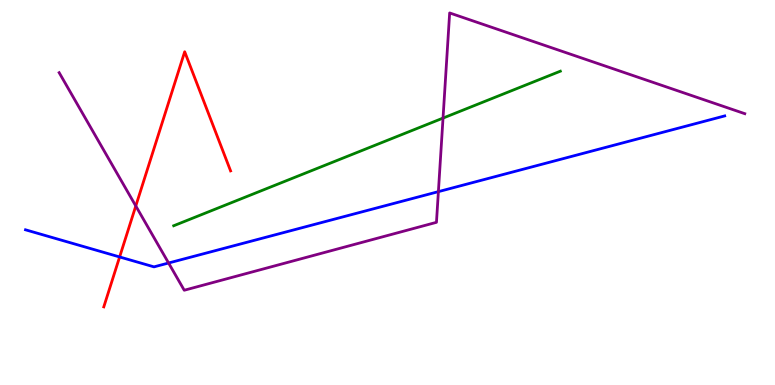[{'lines': ['blue', 'red'], 'intersections': [{'x': 1.54, 'y': 3.33}]}, {'lines': ['green', 'red'], 'intersections': []}, {'lines': ['purple', 'red'], 'intersections': [{'x': 1.75, 'y': 4.65}]}, {'lines': ['blue', 'green'], 'intersections': []}, {'lines': ['blue', 'purple'], 'intersections': [{'x': 2.18, 'y': 3.17}, {'x': 5.66, 'y': 5.02}]}, {'lines': ['green', 'purple'], 'intersections': [{'x': 5.72, 'y': 6.93}]}]